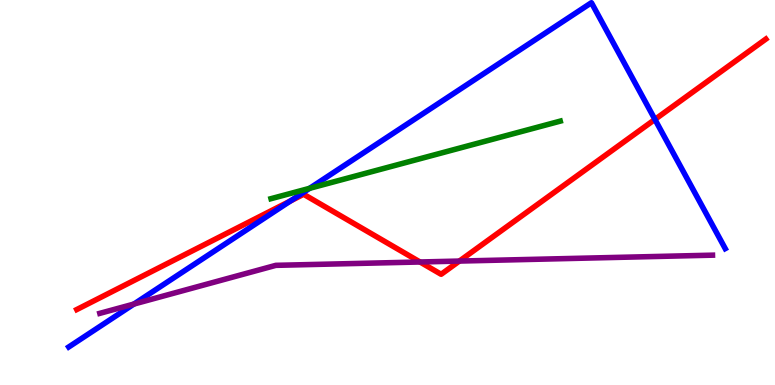[{'lines': ['blue', 'red'], 'intersections': [{'x': 3.75, 'y': 4.78}, {'x': 8.45, 'y': 6.9}]}, {'lines': ['green', 'red'], 'intersections': []}, {'lines': ['purple', 'red'], 'intersections': [{'x': 5.42, 'y': 3.2}, {'x': 5.93, 'y': 3.22}]}, {'lines': ['blue', 'green'], 'intersections': [{'x': 4.0, 'y': 5.11}]}, {'lines': ['blue', 'purple'], 'intersections': [{'x': 1.73, 'y': 2.1}]}, {'lines': ['green', 'purple'], 'intersections': []}]